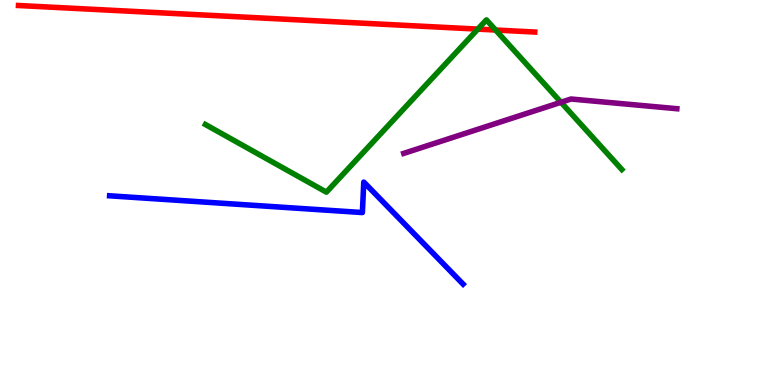[{'lines': ['blue', 'red'], 'intersections': []}, {'lines': ['green', 'red'], 'intersections': [{'x': 6.17, 'y': 9.24}, {'x': 6.39, 'y': 9.22}]}, {'lines': ['purple', 'red'], 'intersections': []}, {'lines': ['blue', 'green'], 'intersections': []}, {'lines': ['blue', 'purple'], 'intersections': []}, {'lines': ['green', 'purple'], 'intersections': [{'x': 7.24, 'y': 7.34}]}]